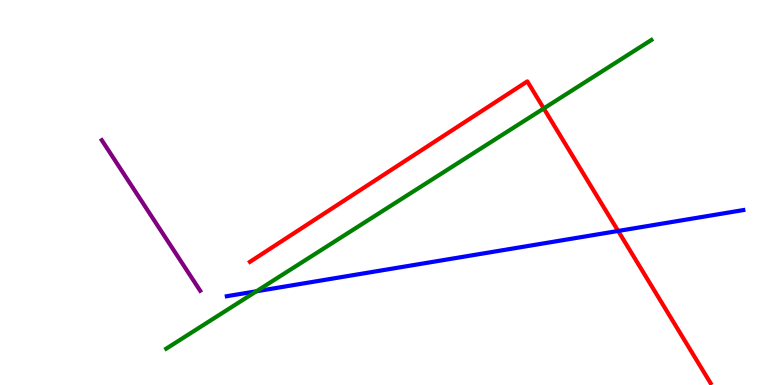[{'lines': ['blue', 'red'], 'intersections': [{'x': 7.98, 'y': 4.0}]}, {'lines': ['green', 'red'], 'intersections': [{'x': 7.02, 'y': 7.18}]}, {'lines': ['purple', 'red'], 'intersections': []}, {'lines': ['blue', 'green'], 'intersections': [{'x': 3.31, 'y': 2.43}]}, {'lines': ['blue', 'purple'], 'intersections': []}, {'lines': ['green', 'purple'], 'intersections': []}]